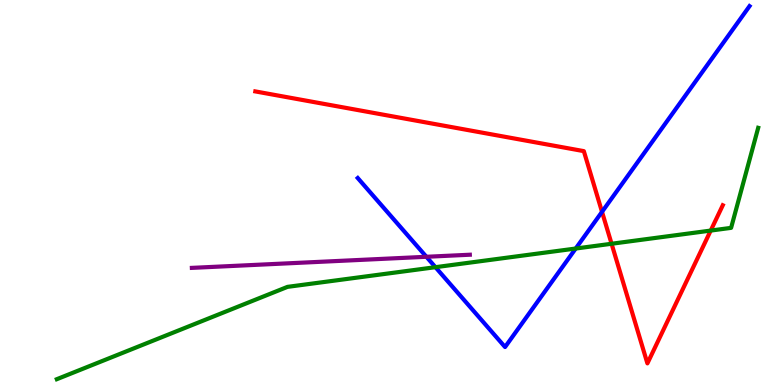[{'lines': ['blue', 'red'], 'intersections': [{'x': 7.77, 'y': 4.5}]}, {'lines': ['green', 'red'], 'intersections': [{'x': 7.89, 'y': 3.67}, {'x': 9.17, 'y': 4.01}]}, {'lines': ['purple', 'red'], 'intersections': []}, {'lines': ['blue', 'green'], 'intersections': [{'x': 5.62, 'y': 3.06}, {'x': 7.43, 'y': 3.54}]}, {'lines': ['blue', 'purple'], 'intersections': [{'x': 5.5, 'y': 3.33}]}, {'lines': ['green', 'purple'], 'intersections': []}]